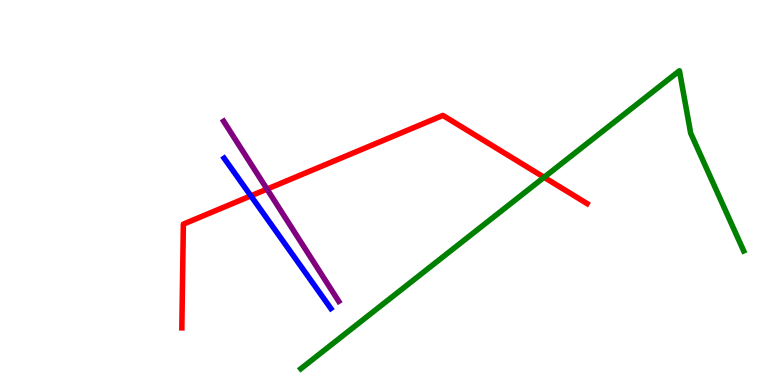[{'lines': ['blue', 'red'], 'intersections': [{'x': 3.24, 'y': 4.91}]}, {'lines': ['green', 'red'], 'intersections': [{'x': 7.02, 'y': 5.39}]}, {'lines': ['purple', 'red'], 'intersections': [{'x': 3.45, 'y': 5.09}]}, {'lines': ['blue', 'green'], 'intersections': []}, {'lines': ['blue', 'purple'], 'intersections': []}, {'lines': ['green', 'purple'], 'intersections': []}]